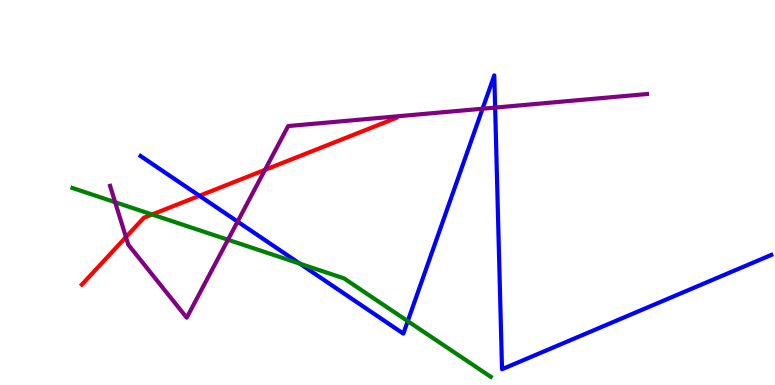[{'lines': ['blue', 'red'], 'intersections': [{'x': 2.57, 'y': 4.91}]}, {'lines': ['green', 'red'], 'intersections': [{'x': 1.96, 'y': 4.43}]}, {'lines': ['purple', 'red'], 'intersections': [{'x': 1.63, 'y': 3.84}, {'x': 3.42, 'y': 5.59}]}, {'lines': ['blue', 'green'], 'intersections': [{'x': 3.87, 'y': 3.15}, {'x': 5.26, 'y': 1.66}]}, {'lines': ['blue', 'purple'], 'intersections': [{'x': 3.07, 'y': 4.24}, {'x': 6.23, 'y': 7.18}, {'x': 6.39, 'y': 7.21}]}, {'lines': ['green', 'purple'], 'intersections': [{'x': 1.49, 'y': 4.75}, {'x': 2.94, 'y': 3.77}]}]